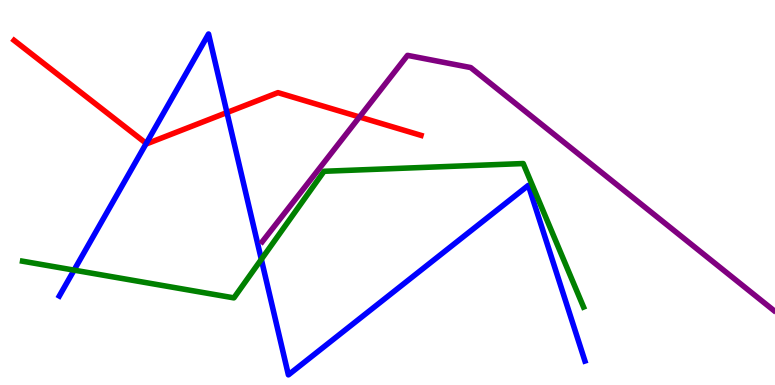[{'lines': ['blue', 'red'], 'intersections': [{'x': 1.89, 'y': 6.28}, {'x': 2.93, 'y': 7.08}]}, {'lines': ['green', 'red'], 'intersections': []}, {'lines': ['purple', 'red'], 'intersections': [{'x': 4.64, 'y': 6.96}]}, {'lines': ['blue', 'green'], 'intersections': [{'x': 0.956, 'y': 2.98}, {'x': 3.37, 'y': 3.26}]}, {'lines': ['blue', 'purple'], 'intersections': []}, {'lines': ['green', 'purple'], 'intersections': []}]